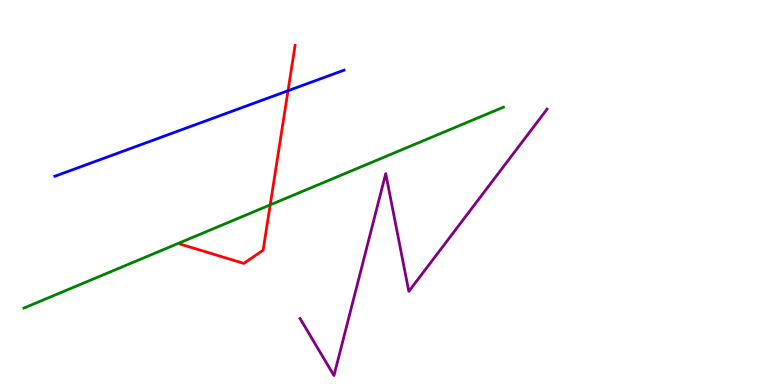[{'lines': ['blue', 'red'], 'intersections': [{'x': 3.72, 'y': 7.64}]}, {'lines': ['green', 'red'], 'intersections': [{'x': 3.49, 'y': 4.68}]}, {'lines': ['purple', 'red'], 'intersections': []}, {'lines': ['blue', 'green'], 'intersections': []}, {'lines': ['blue', 'purple'], 'intersections': []}, {'lines': ['green', 'purple'], 'intersections': []}]